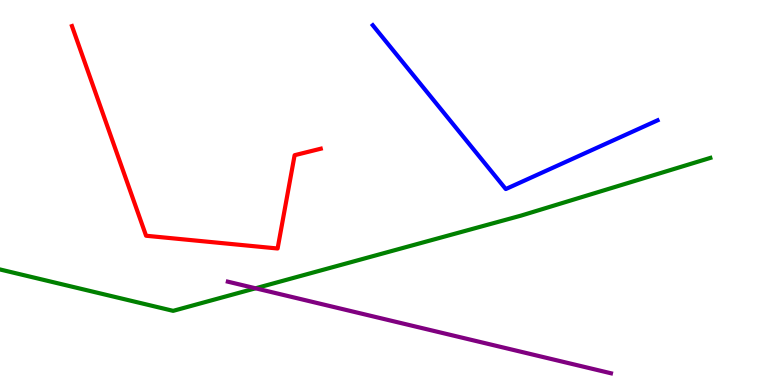[{'lines': ['blue', 'red'], 'intersections': []}, {'lines': ['green', 'red'], 'intersections': []}, {'lines': ['purple', 'red'], 'intersections': []}, {'lines': ['blue', 'green'], 'intersections': []}, {'lines': ['blue', 'purple'], 'intersections': []}, {'lines': ['green', 'purple'], 'intersections': [{'x': 3.3, 'y': 2.51}]}]